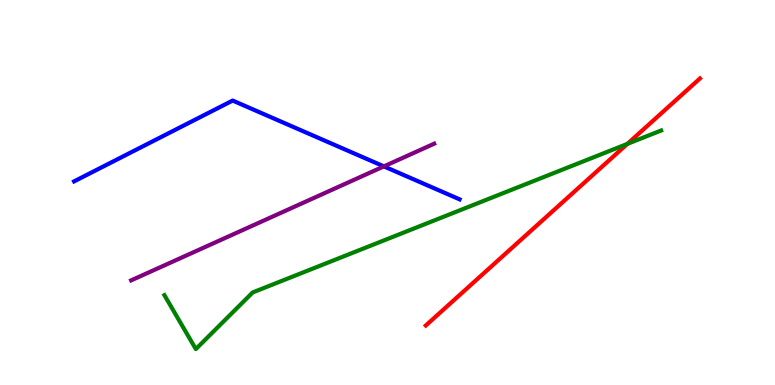[{'lines': ['blue', 'red'], 'intersections': []}, {'lines': ['green', 'red'], 'intersections': [{'x': 8.09, 'y': 6.26}]}, {'lines': ['purple', 'red'], 'intersections': []}, {'lines': ['blue', 'green'], 'intersections': []}, {'lines': ['blue', 'purple'], 'intersections': [{'x': 4.95, 'y': 5.68}]}, {'lines': ['green', 'purple'], 'intersections': []}]